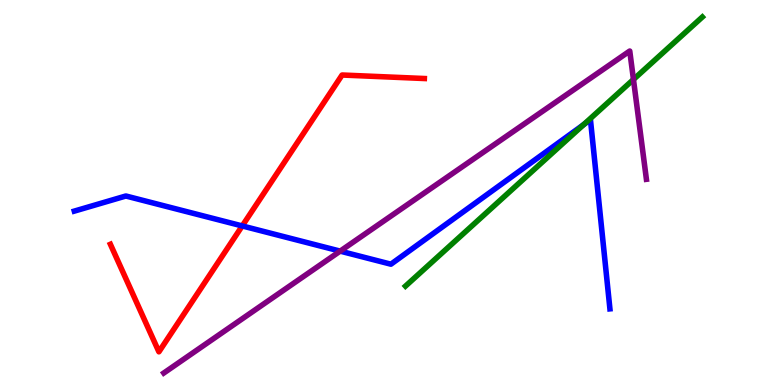[{'lines': ['blue', 'red'], 'intersections': [{'x': 3.13, 'y': 4.13}]}, {'lines': ['green', 'red'], 'intersections': []}, {'lines': ['purple', 'red'], 'intersections': []}, {'lines': ['blue', 'green'], 'intersections': [{'x': 7.53, 'y': 6.76}]}, {'lines': ['blue', 'purple'], 'intersections': [{'x': 4.39, 'y': 3.48}]}, {'lines': ['green', 'purple'], 'intersections': [{'x': 8.17, 'y': 7.94}]}]